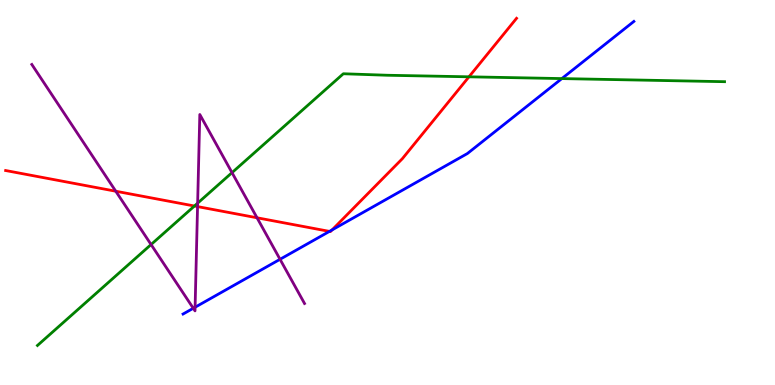[{'lines': ['blue', 'red'], 'intersections': [{'x': 4.25, 'y': 3.99}, {'x': 4.28, 'y': 4.03}]}, {'lines': ['green', 'red'], 'intersections': [{'x': 2.51, 'y': 4.65}, {'x': 6.05, 'y': 8.0}]}, {'lines': ['purple', 'red'], 'intersections': [{'x': 1.49, 'y': 5.03}, {'x': 2.55, 'y': 4.63}, {'x': 3.32, 'y': 4.34}]}, {'lines': ['blue', 'green'], 'intersections': [{'x': 7.25, 'y': 7.96}]}, {'lines': ['blue', 'purple'], 'intersections': [{'x': 2.49, 'y': 1.99}, {'x': 2.52, 'y': 2.02}, {'x': 3.61, 'y': 3.27}]}, {'lines': ['green', 'purple'], 'intersections': [{'x': 1.95, 'y': 3.65}, {'x': 2.55, 'y': 4.72}, {'x': 2.99, 'y': 5.52}]}]